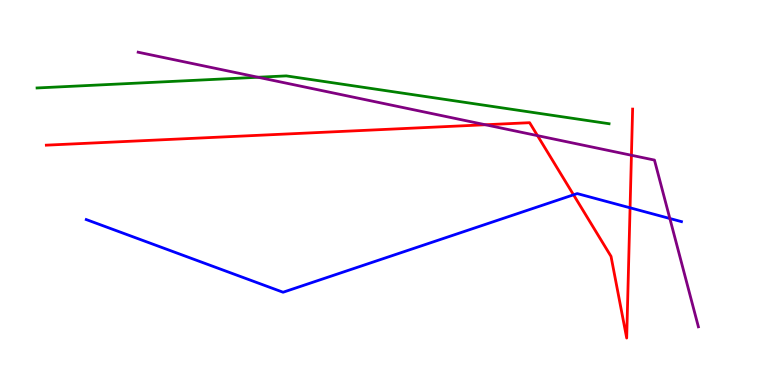[{'lines': ['blue', 'red'], 'intersections': [{'x': 7.4, 'y': 4.94}, {'x': 8.13, 'y': 4.6}]}, {'lines': ['green', 'red'], 'intersections': []}, {'lines': ['purple', 'red'], 'intersections': [{'x': 6.26, 'y': 6.76}, {'x': 6.94, 'y': 6.48}, {'x': 8.15, 'y': 5.97}]}, {'lines': ['blue', 'green'], 'intersections': []}, {'lines': ['blue', 'purple'], 'intersections': [{'x': 8.64, 'y': 4.32}]}, {'lines': ['green', 'purple'], 'intersections': [{'x': 3.33, 'y': 7.99}]}]